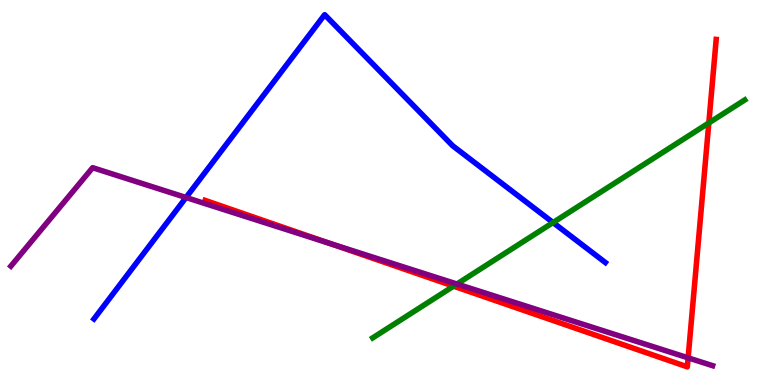[{'lines': ['blue', 'red'], 'intersections': []}, {'lines': ['green', 'red'], 'intersections': [{'x': 5.85, 'y': 2.57}, {'x': 9.15, 'y': 6.81}]}, {'lines': ['purple', 'red'], 'intersections': [{'x': 4.26, 'y': 3.68}, {'x': 8.88, 'y': 0.705}]}, {'lines': ['blue', 'green'], 'intersections': [{'x': 7.14, 'y': 4.22}]}, {'lines': ['blue', 'purple'], 'intersections': [{'x': 2.4, 'y': 4.87}]}, {'lines': ['green', 'purple'], 'intersections': [{'x': 5.9, 'y': 2.62}]}]